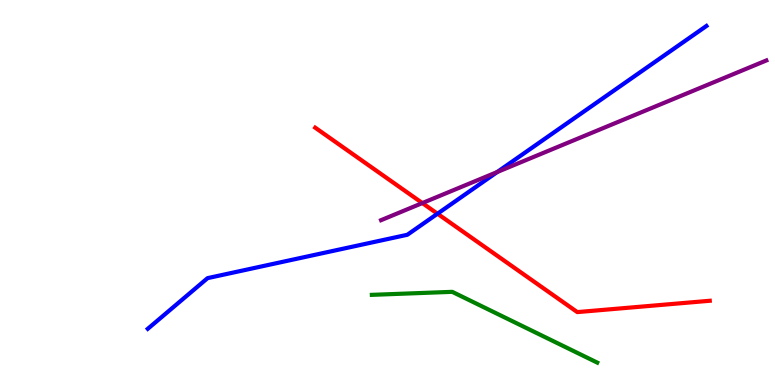[{'lines': ['blue', 'red'], 'intersections': [{'x': 5.65, 'y': 4.45}]}, {'lines': ['green', 'red'], 'intersections': []}, {'lines': ['purple', 'red'], 'intersections': [{'x': 5.45, 'y': 4.73}]}, {'lines': ['blue', 'green'], 'intersections': []}, {'lines': ['blue', 'purple'], 'intersections': [{'x': 6.42, 'y': 5.53}]}, {'lines': ['green', 'purple'], 'intersections': []}]